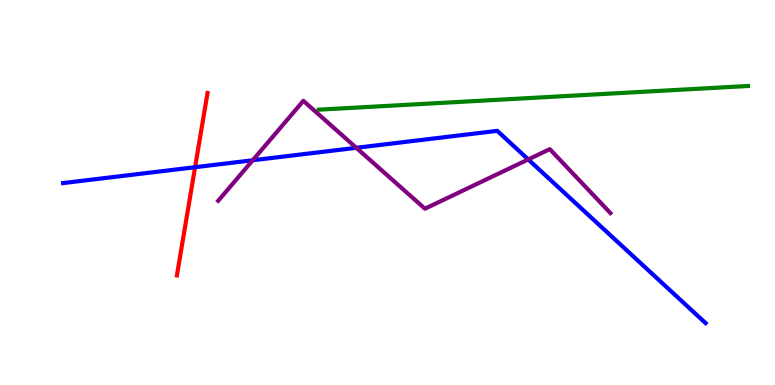[{'lines': ['blue', 'red'], 'intersections': [{'x': 2.52, 'y': 5.66}]}, {'lines': ['green', 'red'], 'intersections': []}, {'lines': ['purple', 'red'], 'intersections': []}, {'lines': ['blue', 'green'], 'intersections': []}, {'lines': ['blue', 'purple'], 'intersections': [{'x': 3.26, 'y': 5.84}, {'x': 4.6, 'y': 6.16}, {'x': 6.82, 'y': 5.86}]}, {'lines': ['green', 'purple'], 'intersections': []}]